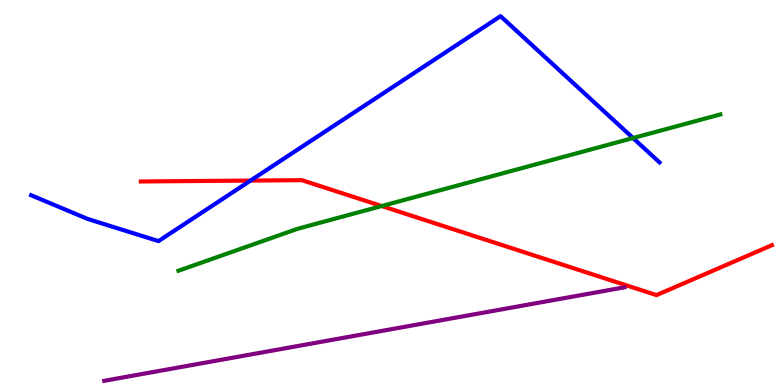[{'lines': ['blue', 'red'], 'intersections': [{'x': 3.23, 'y': 5.31}]}, {'lines': ['green', 'red'], 'intersections': [{'x': 4.93, 'y': 4.65}]}, {'lines': ['purple', 'red'], 'intersections': []}, {'lines': ['blue', 'green'], 'intersections': [{'x': 8.17, 'y': 6.41}]}, {'lines': ['blue', 'purple'], 'intersections': []}, {'lines': ['green', 'purple'], 'intersections': []}]